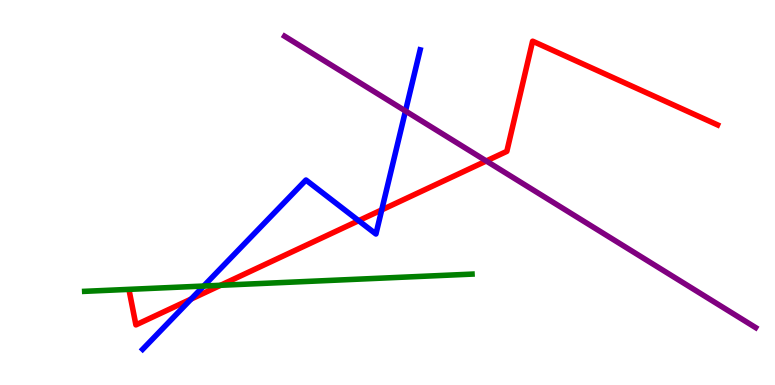[{'lines': ['blue', 'red'], 'intersections': [{'x': 2.47, 'y': 2.23}, {'x': 4.63, 'y': 4.27}, {'x': 4.93, 'y': 4.55}]}, {'lines': ['green', 'red'], 'intersections': [{'x': 2.85, 'y': 2.59}]}, {'lines': ['purple', 'red'], 'intersections': [{'x': 6.27, 'y': 5.82}]}, {'lines': ['blue', 'green'], 'intersections': [{'x': 2.63, 'y': 2.57}]}, {'lines': ['blue', 'purple'], 'intersections': [{'x': 5.23, 'y': 7.12}]}, {'lines': ['green', 'purple'], 'intersections': []}]